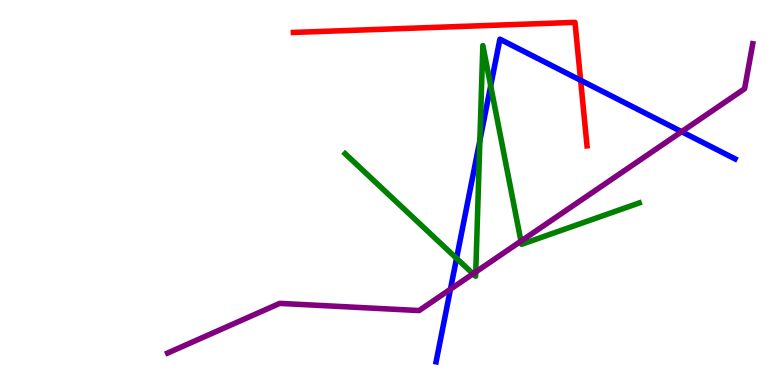[{'lines': ['blue', 'red'], 'intersections': [{'x': 7.49, 'y': 7.91}]}, {'lines': ['green', 'red'], 'intersections': []}, {'lines': ['purple', 'red'], 'intersections': []}, {'lines': ['blue', 'green'], 'intersections': [{'x': 5.89, 'y': 3.29}, {'x': 6.19, 'y': 6.35}, {'x': 6.33, 'y': 7.77}]}, {'lines': ['blue', 'purple'], 'intersections': [{'x': 5.81, 'y': 2.49}, {'x': 8.8, 'y': 6.58}]}, {'lines': ['green', 'purple'], 'intersections': [{'x': 6.1, 'y': 2.89}, {'x': 6.14, 'y': 2.94}, {'x': 6.72, 'y': 3.74}]}]